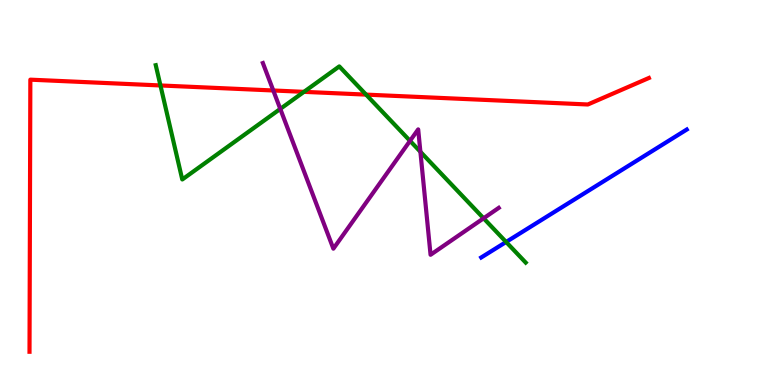[{'lines': ['blue', 'red'], 'intersections': []}, {'lines': ['green', 'red'], 'intersections': [{'x': 2.07, 'y': 7.78}, {'x': 3.92, 'y': 7.61}, {'x': 4.72, 'y': 7.54}]}, {'lines': ['purple', 'red'], 'intersections': [{'x': 3.53, 'y': 7.65}]}, {'lines': ['blue', 'green'], 'intersections': [{'x': 6.53, 'y': 3.71}]}, {'lines': ['blue', 'purple'], 'intersections': []}, {'lines': ['green', 'purple'], 'intersections': [{'x': 3.62, 'y': 7.17}, {'x': 5.29, 'y': 6.34}, {'x': 5.42, 'y': 6.06}, {'x': 6.24, 'y': 4.33}]}]